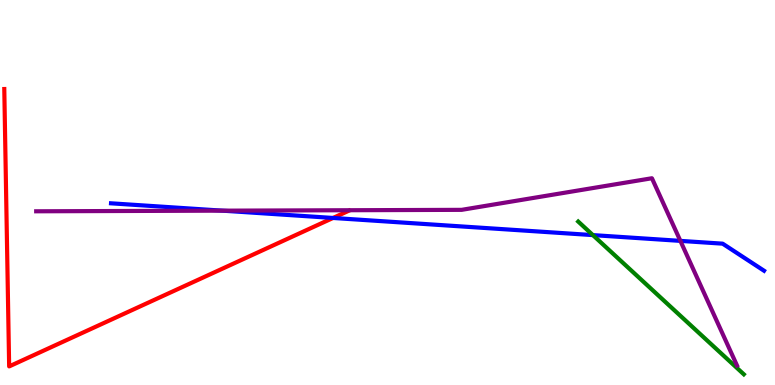[{'lines': ['blue', 'red'], 'intersections': [{'x': 4.3, 'y': 4.34}]}, {'lines': ['green', 'red'], 'intersections': []}, {'lines': ['purple', 'red'], 'intersections': []}, {'lines': ['blue', 'green'], 'intersections': [{'x': 7.65, 'y': 3.89}]}, {'lines': ['blue', 'purple'], 'intersections': [{'x': 2.87, 'y': 4.53}, {'x': 8.78, 'y': 3.74}]}, {'lines': ['green', 'purple'], 'intersections': []}]